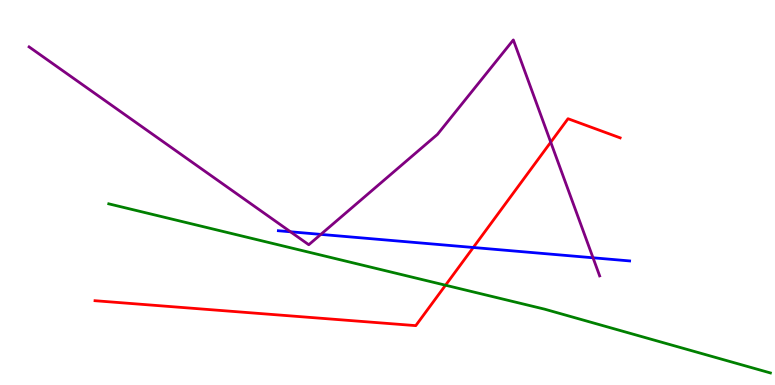[{'lines': ['blue', 'red'], 'intersections': [{'x': 6.11, 'y': 3.57}]}, {'lines': ['green', 'red'], 'intersections': [{'x': 5.75, 'y': 2.59}]}, {'lines': ['purple', 'red'], 'intersections': [{'x': 7.11, 'y': 6.31}]}, {'lines': ['blue', 'green'], 'intersections': []}, {'lines': ['blue', 'purple'], 'intersections': [{'x': 3.75, 'y': 3.98}, {'x': 4.14, 'y': 3.91}, {'x': 7.65, 'y': 3.3}]}, {'lines': ['green', 'purple'], 'intersections': []}]